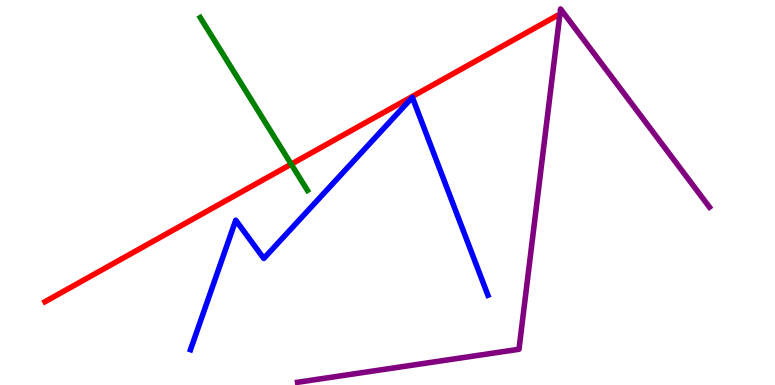[{'lines': ['blue', 'red'], 'intersections': []}, {'lines': ['green', 'red'], 'intersections': [{'x': 3.76, 'y': 5.74}]}, {'lines': ['purple', 'red'], 'intersections': []}, {'lines': ['blue', 'green'], 'intersections': []}, {'lines': ['blue', 'purple'], 'intersections': []}, {'lines': ['green', 'purple'], 'intersections': []}]